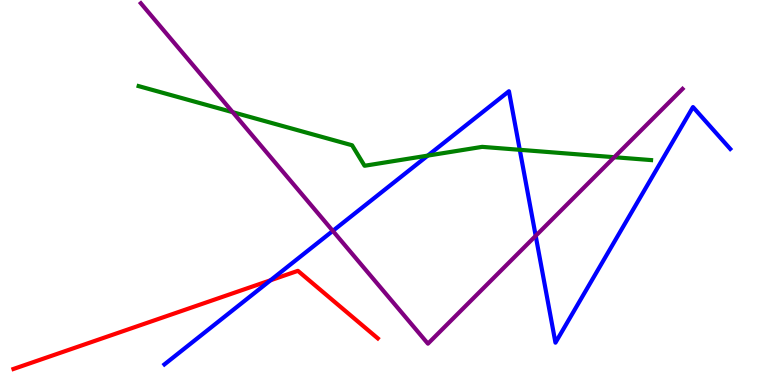[{'lines': ['blue', 'red'], 'intersections': [{'x': 3.49, 'y': 2.72}]}, {'lines': ['green', 'red'], 'intersections': []}, {'lines': ['purple', 'red'], 'intersections': []}, {'lines': ['blue', 'green'], 'intersections': [{'x': 5.52, 'y': 5.96}, {'x': 6.71, 'y': 6.11}]}, {'lines': ['blue', 'purple'], 'intersections': [{'x': 4.29, 'y': 4.0}, {'x': 6.91, 'y': 3.87}]}, {'lines': ['green', 'purple'], 'intersections': [{'x': 3.0, 'y': 7.09}, {'x': 7.93, 'y': 5.92}]}]